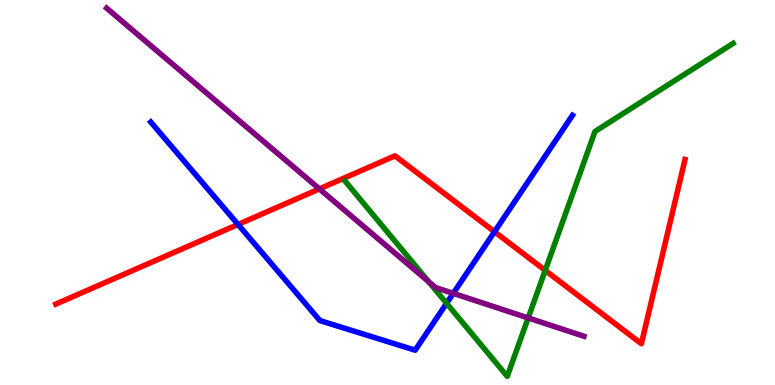[{'lines': ['blue', 'red'], 'intersections': [{'x': 3.07, 'y': 4.17}, {'x': 6.38, 'y': 3.98}]}, {'lines': ['green', 'red'], 'intersections': [{'x': 7.03, 'y': 2.98}]}, {'lines': ['purple', 'red'], 'intersections': [{'x': 4.12, 'y': 5.09}]}, {'lines': ['blue', 'green'], 'intersections': [{'x': 5.76, 'y': 2.12}]}, {'lines': ['blue', 'purple'], 'intersections': [{'x': 5.85, 'y': 2.38}]}, {'lines': ['green', 'purple'], 'intersections': [{'x': 5.53, 'y': 2.68}, {'x': 6.82, 'y': 1.74}]}]